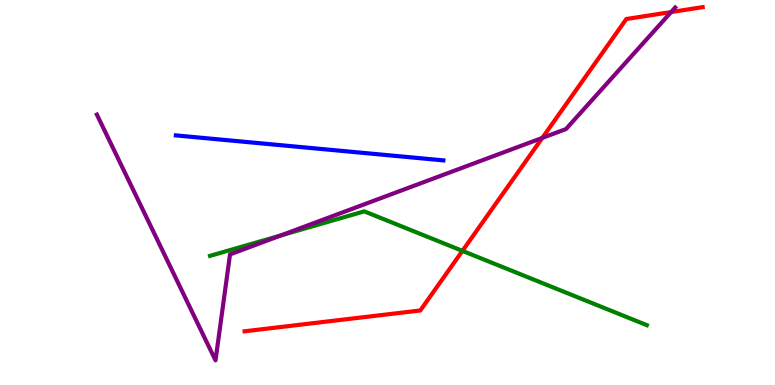[{'lines': ['blue', 'red'], 'intersections': []}, {'lines': ['green', 'red'], 'intersections': [{'x': 5.97, 'y': 3.48}]}, {'lines': ['purple', 'red'], 'intersections': [{'x': 7.0, 'y': 6.42}, {'x': 8.66, 'y': 9.69}]}, {'lines': ['blue', 'green'], 'intersections': []}, {'lines': ['blue', 'purple'], 'intersections': []}, {'lines': ['green', 'purple'], 'intersections': [{'x': 3.62, 'y': 3.89}]}]